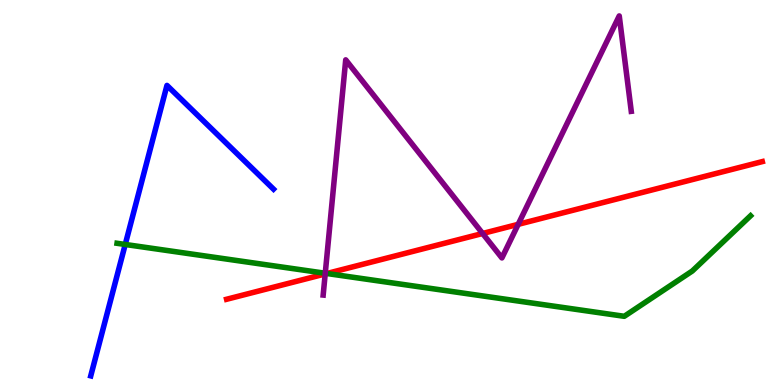[{'lines': ['blue', 'red'], 'intersections': []}, {'lines': ['green', 'red'], 'intersections': [{'x': 4.22, 'y': 2.9}]}, {'lines': ['purple', 'red'], 'intersections': [{'x': 4.2, 'y': 2.88}, {'x': 6.23, 'y': 3.94}, {'x': 6.69, 'y': 4.17}]}, {'lines': ['blue', 'green'], 'intersections': [{'x': 1.62, 'y': 3.65}]}, {'lines': ['blue', 'purple'], 'intersections': []}, {'lines': ['green', 'purple'], 'intersections': [{'x': 4.2, 'y': 2.9}]}]